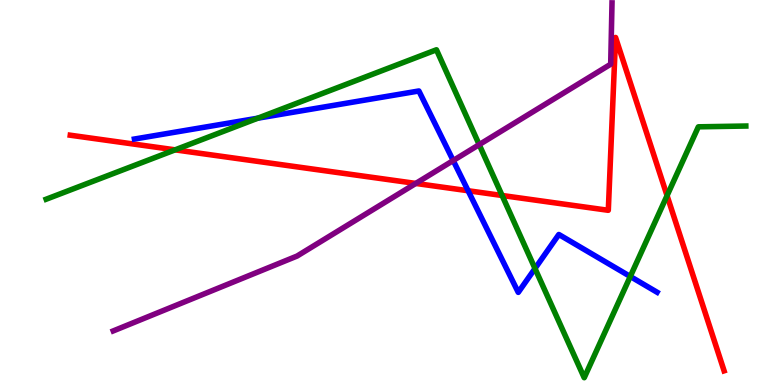[{'lines': ['blue', 'red'], 'intersections': [{'x': 6.04, 'y': 5.05}]}, {'lines': ['green', 'red'], 'intersections': [{'x': 2.26, 'y': 6.11}, {'x': 6.48, 'y': 4.92}, {'x': 8.61, 'y': 4.92}]}, {'lines': ['purple', 'red'], 'intersections': [{'x': 5.36, 'y': 5.24}]}, {'lines': ['blue', 'green'], 'intersections': [{'x': 3.33, 'y': 6.93}, {'x': 6.9, 'y': 3.03}, {'x': 8.13, 'y': 2.82}]}, {'lines': ['blue', 'purple'], 'intersections': [{'x': 5.85, 'y': 5.83}]}, {'lines': ['green', 'purple'], 'intersections': [{'x': 6.18, 'y': 6.24}]}]